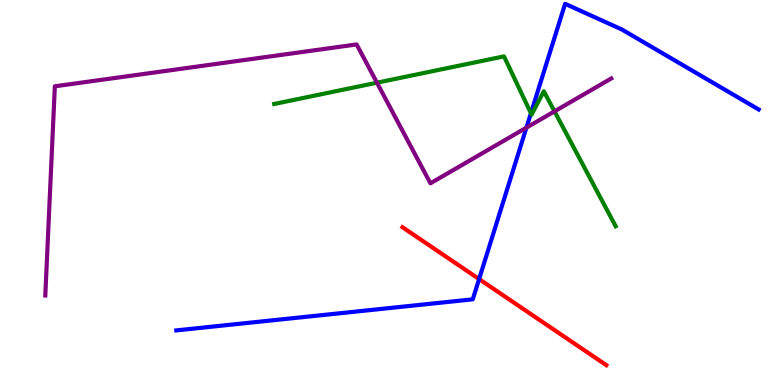[{'lines': ['blue', 'red'], 'intersections': [{'x': 6.18, 'y': 2.75}]}, {'lines': ['green', 'red'], 'intersections': []}, {'lines': ['purple', 'red'], 'intersections': []}, {'lines': ['blue', 'green'], 'intersections': [{'x': 6.85, 'y': 7.06}]}, {'lines': ['blue', 'purple'], 'intersections': [{'x': 6.79, 'y': 6.68}]}, {'lines': ['green', 'purple'], 'intersections': [{'x': 4.86, 'y': 7.85}, {'x': 7.15, 'y': 7.11}]}]